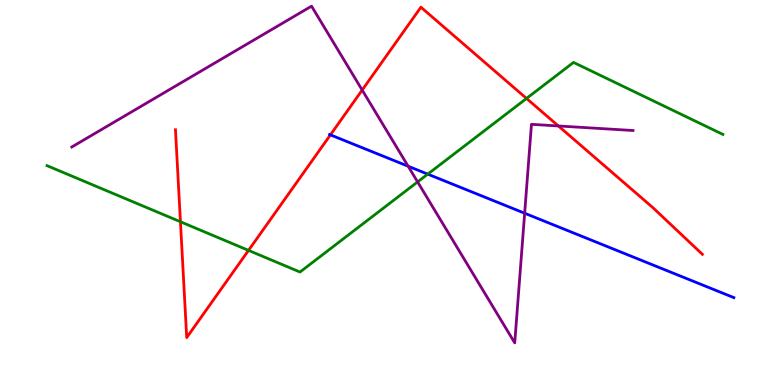[{'lines': ['blue', 'red'], 'intersections': [{'x': 4.26, 'y': 6.5}]}, {'lines': ['green', 'red'], 'intersections': [{'x': 2.33, 'y': 4.24}, {'x': 3.21, 'y': 3.5}, {'x': 6.79, 'y': 7.44}]}, {'lines': ['purple', 'red'], 'intersections': [{'x': 4.67, 'y': 7.66}, {'x': 7.2, 'y': 6.73}]}, {'lines': ['blue', 'green'], 'intersections': [{'x': 5.52, 'y': 5.48}]}, {'lines': ['blue', 'purple'], 'intersections': [{'x': 5.27, 'y': 5.68}, {'x': 6.77, 'y': 4.46}]}, {'lines': ['green', 'purple'], 'intersections': [{'x': 5.39, 'y': 5.28}]}]